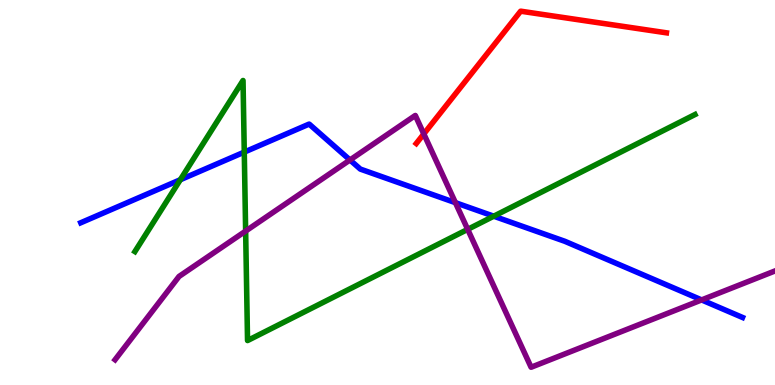[{'lines': ['blue', 'red'], 'intersections': []}, {'lines': ['green', 'red'], 'intersections': []}, {'lines': ['purple', 'red'], 'intersections': [{'x': 5.47, 'y': 6.52}]}, {'lines': ['blue', 'green'], 'intersections': [{'x': 2.33, 'y': 5.33}, {'x': 3.15, 'y': 6.05}, {'x': 6.37, 'y': 4.38}]}, {'lines': ['blue', 'purple'], 'intersections': [{'x': 4.52, 'y': 5.84}, {'x': 5.88, 'y': 4.74}, {'x': 9.05, 'y': 2.21}]}, {'lines': ['green', 'purple'], 'intersections': [{'x': 3.17, 'y': 4.0}, {'x': 6.03, 'y': 4.04}]}]